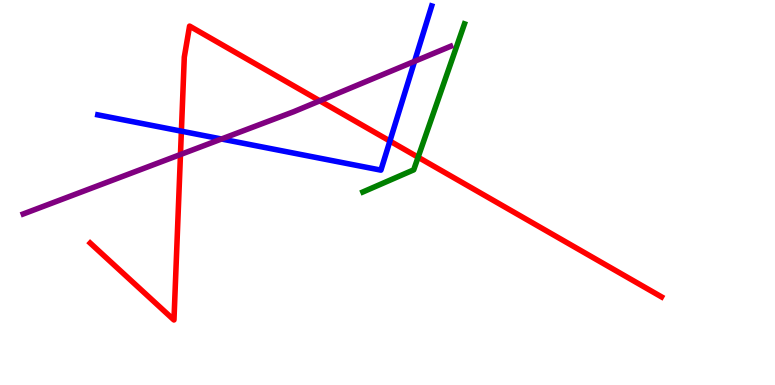[{'lines': ['blue', 'red'], 'intersections': [{'x': 2.34, 'y': 6.59}, {'x': 5.03, 'y': 6.34}]}, {'lines': ['green', 'red'], 'intersections': [{'x': 5.39, 'y': 5.92}]}, {'lines': ['purple', 'red'], 'intersections': [{'x': 2.33, 'y': 5.99}, {'x': 4.13, 'y': 7.38}]}, {'lines': ['blue', 'green'], 'intersections': []}, {'lines': ['blue', 'purple'], 'intersections': [{'x': 2.86, 'y': 6.39}, {'x': 5.35, 'y': 8.41}]}, {'lines': ['green', 'purple'], 'intersections': []}]